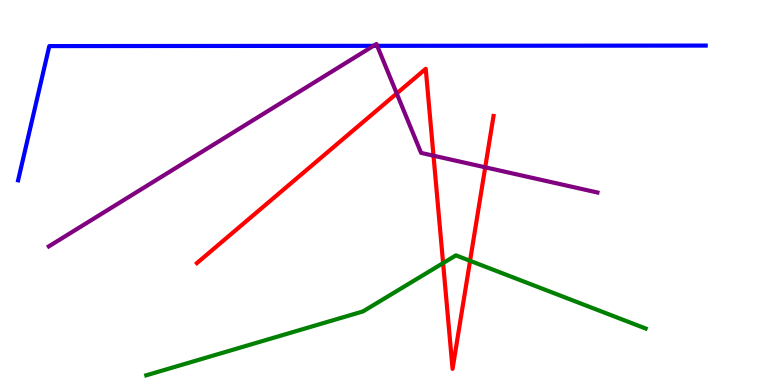[{'lines': ['blue', 'red'], 'intersections': []}, {'lines': ['green', 'red'], 'intersections': [{'x': 5.72, 'y': 3.17}, {'x': 6.07, 'y': 3.23}]}, {'lines': ['purple', 'red'], 'intersections': [{'x': 5.12, 'y': 7.57}, {'x': 5.59, 'y': 5.96}, {'x': 6.26, 'y': 5.65}]}, {'lines': ['blue', 'green'], 'intersections': []}, {'lines': ['blue', 'purple'], 'intersections': [{'x': 4.82, 'y': 8.81}, {'x': 4.87, 'y': 8.81}]}, {'lines': ['green', 'purple'], 'intersections': []}]